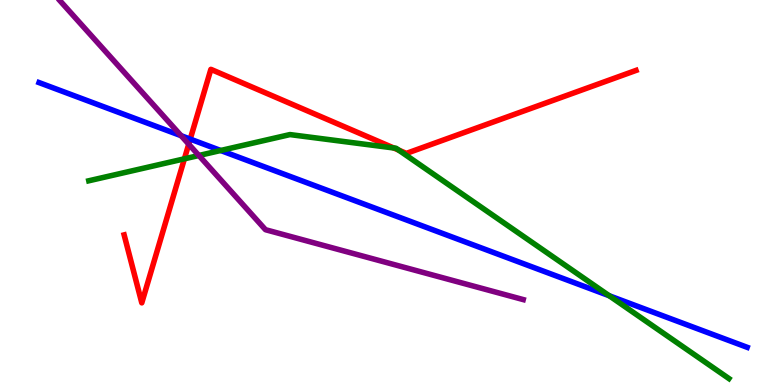[{'lines': ['blue', 'red'], 'intersections': [{'x': 2.45, 'y': 6.39}]}, {'lines': ['green', 'red'], 'intersections': [{'x': 2.38, 'y': 5.87}, {'x': 5.08, 'y': 6.16}, {'x': 5.14, 'y': 6.1}]}, {'lines': ['purple', 'red'], 'intersections': [{'x': 2.44, 'y': 6.25}]}, {'lines': ['blue', 'green'], 'intersections': [{'x': 2.85, 'y': 6.09}, {'x': 7.86, 'y': 2.32}]}, {'lines': ['blue', 'purple'], 'intersections': [{'x': 2.34, 'y': 6.48}]}, {'lines': ['green', 'purple'], 'intersections': [{'x': 2.57, 'y': 5.96}]}]